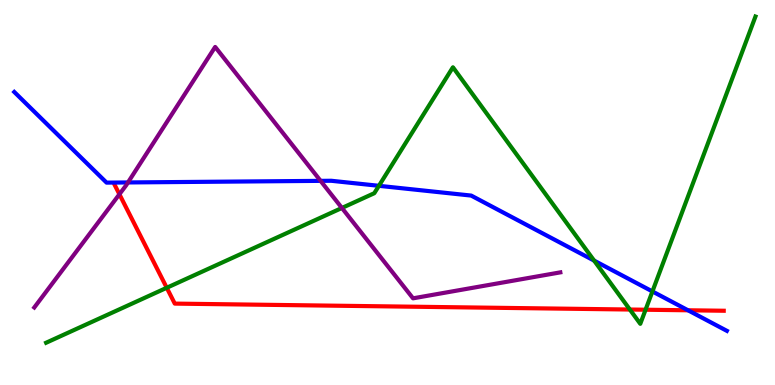[{'lines': ['blue', 'red'], 'intersections': [{'x': 8.88, 'y': 1.94}]}, {'lines': ['green', 'red'], 'intersections': [{'x': 2.15, 'y': 2.53}, {'x': 8.13, 'y': 1.96}, {'x': 8.33, 'y': 1.95}]}, {'lines': ['purple', 'red'], 'intersections': [{'x': 1.54, 'y': 4.95}]}, {'lines': ['blue', 'green'], 'intersections': [{'x': 4.89, 'y': 5.17}, {'x': 7.67, 'y': 3.23}, {'x': 8.42, 'y': 2.43}]}, {'lines': ['blue', 'purple'], 'intersections': [{'x': 1.65, 'y': 5.26}, {'x': 4.14, 'y': 5.3}]}, {'lines': ['green', 'purple'], 'intersections': [{'x': 4.41, 'y': 4.6}]}]